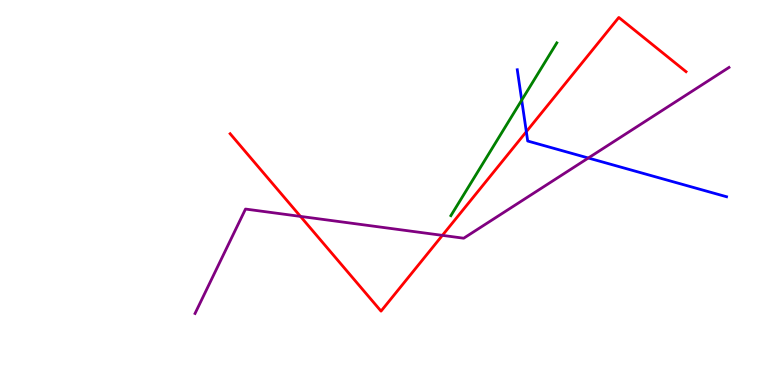[{'lines': ['blue', 'red'], 'intersections': [{'x': 6.79, 'y': 6.58}]}, {'lines': ['green', 'red'], 'intersections': []}, {'lines': ['purple', 'red'], 'intersections': [{'x': 3.88, 'y': 4.38}, {'x': 5.71, 'y': 3.89}]}, {'lines': ['blue', 'green'], 'intersections': [{'x': 6.73, 'y': 7.4}]}, {'lines': ['blue', 'purple'], 'intersections': [{'x': 7.59, 'y': 5.9}]}, {'lines': ['green', 'purple'], 'intersections': []}]